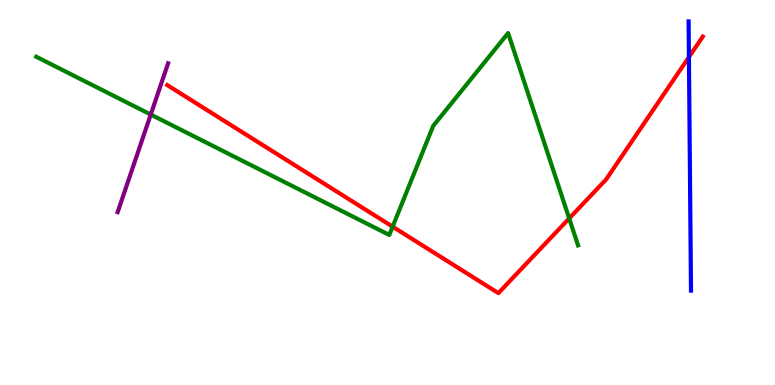[{'lines': ['blue', 'red'], 'intersections': [{'x': 8.89, 'y': 8.52}]}, {'lines': ['green', 'red'], 'intersections': [{'x': 5.07, 'y': 4.11}, {'x': 7.34, 'y': 4.33}]}, {'lines': ['purple', 'red'], 'intersections': []}, {'lines': ['blue', 'green'], 'intersections': []}, {'lines': ['blue', 'purple'], 'intersections': []}, {'lines': ['green', 'purple'], 'intersections': [{'x': 1.95, 'y': 7.02}]}]